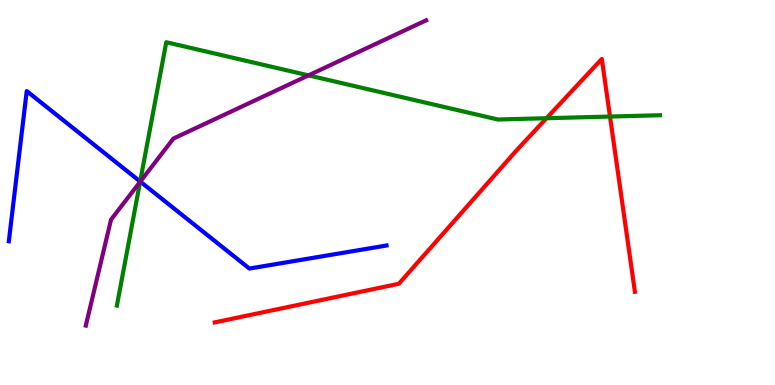[{'lines': ['blue', 'red'], 'intersections': []}, {'lines': ['green', 'red'], 'intersections': [{'x': 7.05, 'y': 6.93}, {'x': 7.87, 'y': 6.97}]}, {'lines': ['purple', 'red'], 'intersections': []}, {'lines': ['blue', 'green'], 'intersections': [{'x': 1.81, 'y': 5.29}]}, {'lines': ['blue', 'purple'], 'intersections': [{'x': 1.81, 'y': 5.28}]}, {'lines': ['green', 'purple'], 'intersections': [{'x': 1.81, 'y': 5.28}, {'x': 3.98, 'y': 8.04}]}]